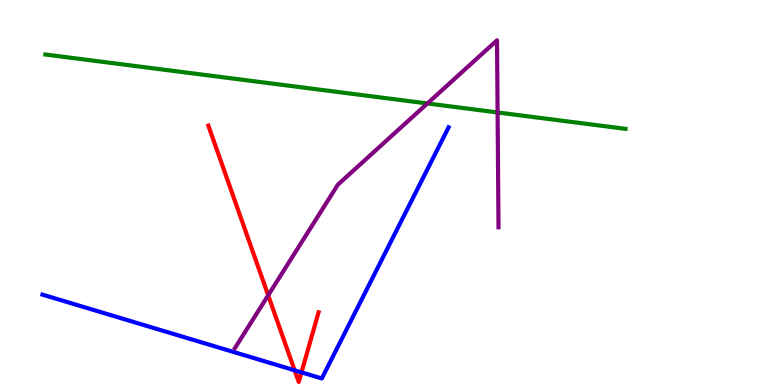[{'lines': ['blue', 'red'], 'intersections': [{'x': 3.8, 'y': 0.382}, {'x': 3.89, 'y': 0.328}]}, {'lines': ['green', 'red'], 'intersections': []}, {'lines': ['purple', 'red'], 'intersections': [{'x': 3.46, 'y': 2.33}]}, {'lines': ['blue', 'green'], 'intersections': []}, {'lines': ['blue', 'purple'], 'intersections': []}, {'lines': ['green', 'purple'], 'intersections': [{'x': 5.51, 'y': 7.31}, {'x': 6.42, 'y': 7.08}]}]